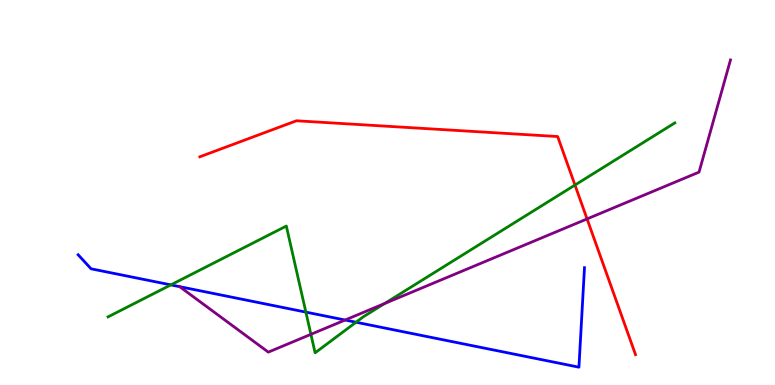[{'lines': ['blue', 'red'], 'intersections': []}, {'lines': ['green', 'red'], 'intersections': [{'x': 7.42, 'y': 5.19}]}, {'lines': ['purple', 'red'], 'intersections': [{'x': 7.58, 'y': 4.31}]}, {'lines': ['blue', 'green'], 'intersections': [{'x': 2.2, 'y': 2.6}, {'x': 3.95, 'y': 1.89}, {'x': 4.59, 'y': 1.63}]}, {'lines': ['blue', 'purple'], 'intersections': [{'x': 4.45, 'y': 1.69}]}, {'lines': ['green', 'purple'], 'intersections': [{'x': 4.01, 'y': 1.32}, {'x': 4.96, 'y': 2.12}]}]